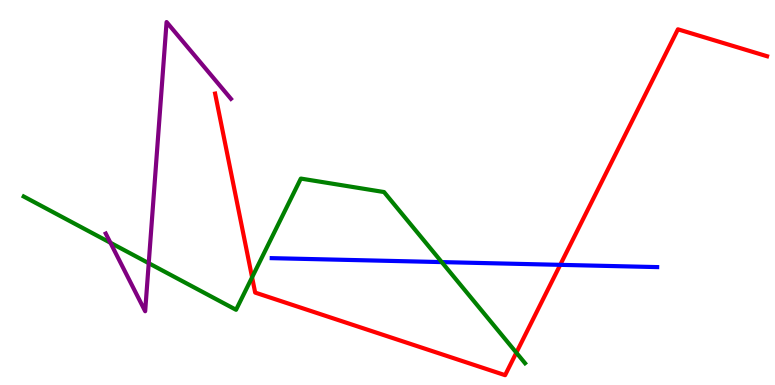[{'lines': ['blue', 'red'], 'intersections': [{'x': 7.23, 'y': 3.12}]}, {'lines': ['green', 'red'], 'intersections': [{'x': 3.25, 'y': 2.8}, {'x': 6.66, 'y': 0.84}]}, {'lines': ['purple', 'red'], 'intersections': []}, {'lines': ['blue', 'green'], 'intersections': [{'x': 5.7, 'y': 3.19}]}, {'lines': ['blue', 'purple'], 'intersections': []}, {'lines': ['green', 'purple'], 'intersections': [{'x': 1.42, 'y': 3.69}, {'x': 1.92, 'y': 3.16}]}]